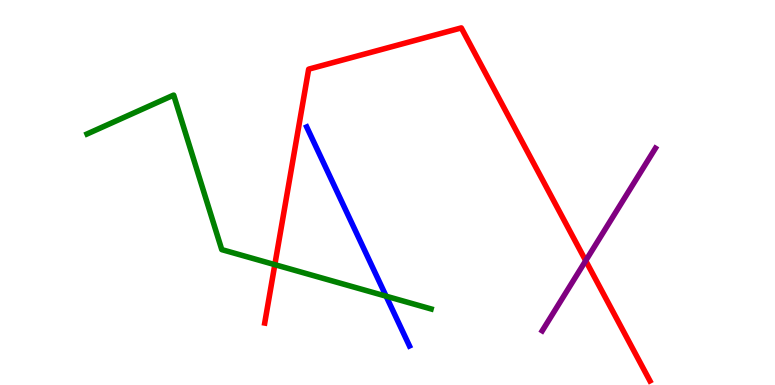[{'lines': ['blue', 'red'], 'intersections': []}, {'lines': ['green', 'red'], 'intersections': [{'x': 3.55, 'y': 3.13}]}, {'lines': ['purple', 'red'], 'intersections': [{'x': 7.56, 'y': 3.23}]}, {'lines': ['blue', 'green'], 'intersections': [{'x': 4.98, 'y': 2.31}]}, {'lines': ['blue', 'purple'], 'intersections': []}, {'lines': ['green', 'purple'], 'intersections': []}]